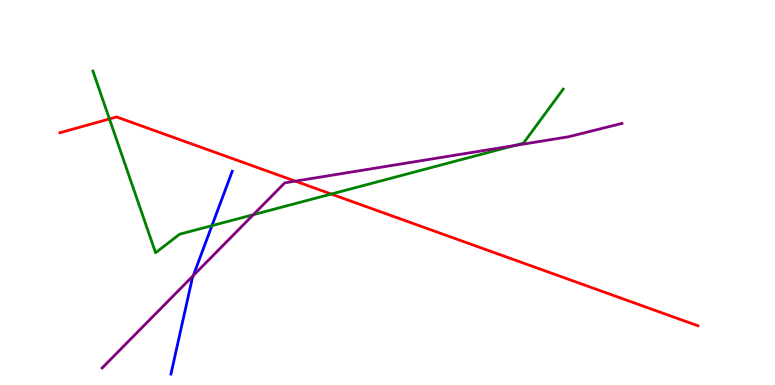[{'lines': ['blue', 'red'], 'intersections': []}, {'lines': ['green', 'red'], 'intersections': [{'x': 1.41, 'y': 6.91}, {'x': 4.27, 'y': 4.96}]}, {'lines': ['purple', 'red'], 'intersections': [{'x': 3.81, 'y': 5.29}]}, {'lines': ['blue', 'green'], 'intersections': [{'x': 2.73, 'y': 4.14}]}, {'lines': ['blue', 'purple'], 'intersections': [{'x': 2.49, 'y': 2.84}]}, {'lines': ['green', 'purple'], 'intersections': [{'x': 3.27, 'y': 4.42}, {'x': 6.64, 'y': 6.22}]}]